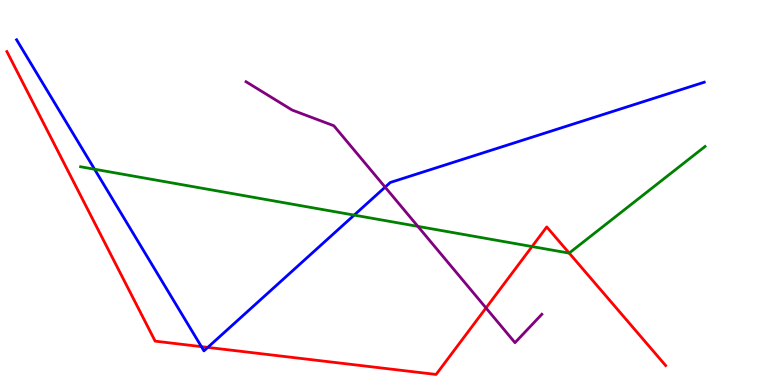[{'lines': ['blue', 'red'], 'intersections': [{'x': 2.6, 'y': 0.996}, {'x': 2.68, 'y': 0.977}]}, {'lines': ['green', 'red'], 'intersections': [{'x': 6.87, 'y': 3.6}, {'x': 7.34, 'y': 3.43}]}, {'lines': ['purple', 'red'], 'intersections': [{'x': 6.27, 'y': 2.0}]}, {'lines': ['blue', 'green'], 'intersections': [{'x': 1.22, 'y': 5.6}, {'x': 4.57, 'y': 4.41}]}, {'lines': ['blue', 'purple'], 'intersections': [{'x': 4.97, 'y': 5.14}]}, {'lines': ['green', 'purple'], 'intersections': [{'x': 5.39, 'y': 4.12}]}]